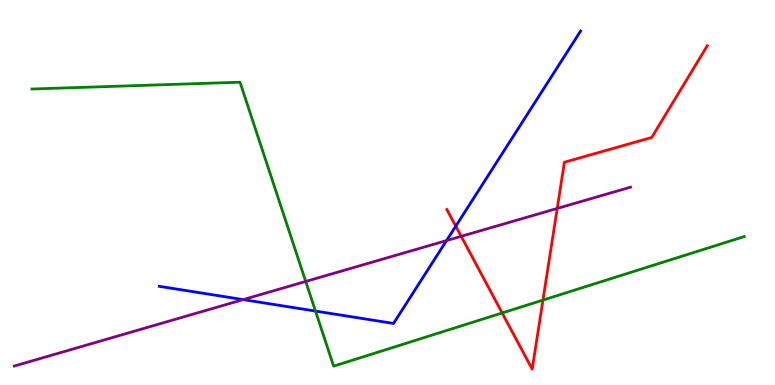[{'lines': ['blue', 'red'], 'intersections': [{'x': 5.88, 'y': 4.13}]}, {'lines': ['green', 'red'], 'intersections': [{'x': 6.48, 'y': 1.87}, {'x': 7.01, 'y': 2.21}]}, {'lines': ['purple', 'red'], 'intersections': [{'x': 5.95, 'y': 3.86}, {'x': 7.19, 'y': 4.59}]}, {'lines': ['blue', 'green'], 'intersections': [{'x': 4.07, 'y': 1.92}]}, {'lines': ['blue', 'purple'], 'intersections': [{'x': 3.14, 'y': 2.22}, {'x': 5.76, 'y': 3.75}]}, {'lines': ['green', 'purple'], 'intersections': [{'x': 3.94, 'y': 2.69}]}]